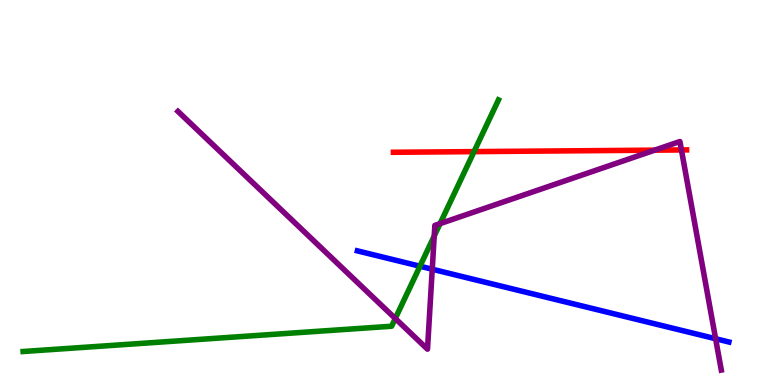[{'lines': ['blue', 'red'], 'intersections': []}, {'lines': ['green', 'red'], 'intersections': [{'x': 6.12, 'y': 6.06}]}, {'lines': ['purple', 'red'], 'intersections': [{'x': 8.45, 'y': 6.1}, {'x': 8.79, 'y': 6.11}]}, {'lines': ['blue', 'green'], 'intersections': [{'x': 5.42, 'y': 3.09}]}, {'lines': ['blue', 'purple'], 'intersections': [{'x': 5.58, 'y': 3.01}, {'x': 9.23, 'y': 1.2}]}, {'lines': ['green', 'purple'], 'intersections': [{'x': 5.1, 'y': 1.73}, {'x': 5.6, 'y': 3.87}, {'x': 5.68, 'y': 4.19}]}]